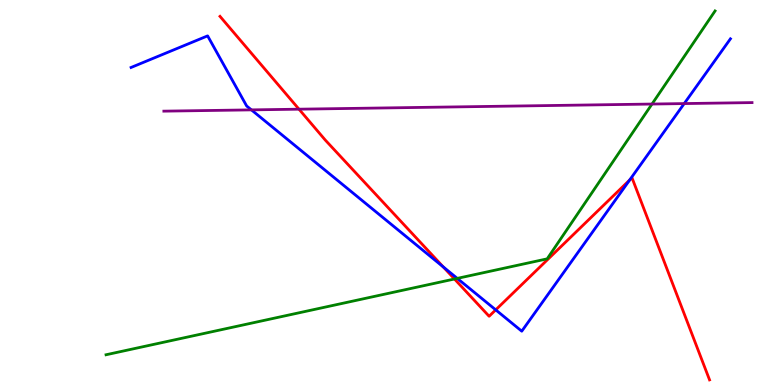[{'lines': ['blue', 'red'], 'intersections': [{'x': 5.72, 'y': 3.07}, {'x': 6.4, 'y': 1.95}, {'x': 8.12, 'y': 5.32}]}, {'lines': ['green', 'red'], 'intersections': [{'x': 5.86, 'y': 2.75}]}, {'lines': ['purple', 'red'], 'intersections': [{'x': 3.86, 'y': 7.16}]}, {'lines': ['blue', 'green'], 'intersections': [{'x': 5.9, 'y': 2.77}]}, {'lines': ['blue', 'purple'], 'intersections': [{'x': 3.24, 'y': 7.15}, {'x': 8.83, 'y': 7.31}]}, {'lines': ['green', 'purple'], 'intersections': [{'x': 8.41, 'y': 7.3}]}]